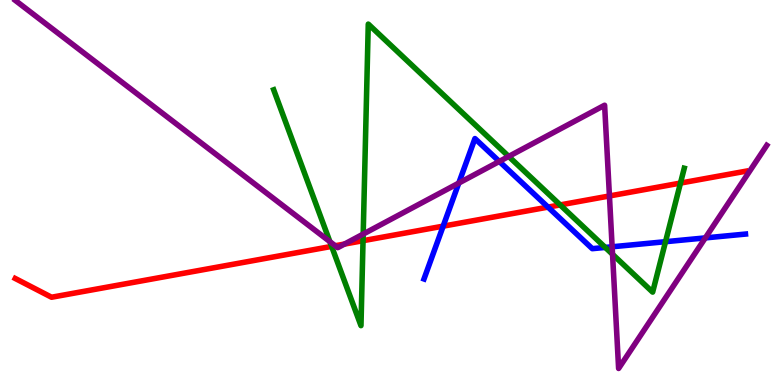[{'lines': ['blue', 'red'], 'intersections': [{'x': 5.72, 'y': 4.13}, {'x': 7.07, 'y': 4.62}]}, {'lines': ['green', 'red'], 'intersections': [{'x': 4.28, 'y': 3.6}, {'x': 4.68, 'y': 3.75}, {'x': 7.23, 'y': 4.68}, {'x': 8.78, 'y': 5.24}]}, {'lines': ['purple', 'red'], 'intersections': [{'x': 4.33, 'y': 3.62}, {'x': 4.45, 'y': 3.66}, {'x': 7.86, 'y': 4.91}]}, {'lines': ['blue', 'green'], 'intersections': [{'x': 7.81, 'y': 3.57}, {'x': 8.59, 'y': 3.72}]}, {'lines': ['blue', 'purple'], 'intersections': [{'x': 5.92, 'y': 5.25}, {'x': 6.44, 'y': 5.81}, {'x': 7.9, 'y': 3.59}, {'x': 9.1, 'y': 3.82}]}, {'lines': ['green', 'purple'], 'intersections': [{'x': 4.26, 'y': 3.72}, {'x': 4.69, 'y': 3.92}, {'x': 6.56, 'y': 5.94}, {'x': 7.9, 'y': 3.39}]}]